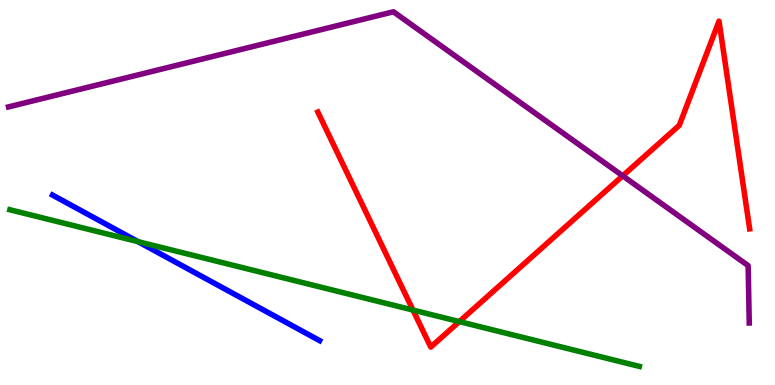[{'lines': ['blue', 'red'], 'intersections': []}, {'lines': ['green', 'red'], 'intersections': [{'x': 5.33, 'y': 1.95}, {'x': 5.93, 'y': 1.65}]}, {'lines': ['purple', 'red'], 'intersections': [{'x': 8.03, 'y': 5.43}]}, {'lines': ['blue', 'green'], 'intersections': [{'x': 1.78, 'y': 3.72}]}, {'lines': ['blue', 'purple'], 'intersections': []}, {'lines': ['green', 'purple'], 'intersections': []}]